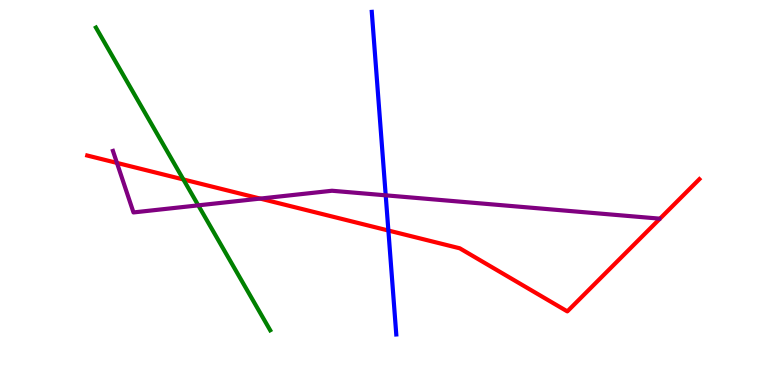[{'lines': ['blue', 'red'], 'intersections': [{'x': 5.01, 'y': 4.01}]}, {'lines': ['green', 'red'], 'intersections': [{'x': 2.37, 'y': 5.34}]}, {'lines': ['purple', 'red'], 'intersections': [{'x': 1.51, 'y': 5.77}, {'x': 3.36, 'y': 4.84}]}, {'lines': ['blue', 'green'], 'intersections': []}, {'lines': ['blue', 'purple'], 'intersections': [{'x': 4.98, 'y': 4.93}]}, {'lines': ['green', 'purple'], 'intersections': [{'x': 2.56, 'y': 4.67}]}]